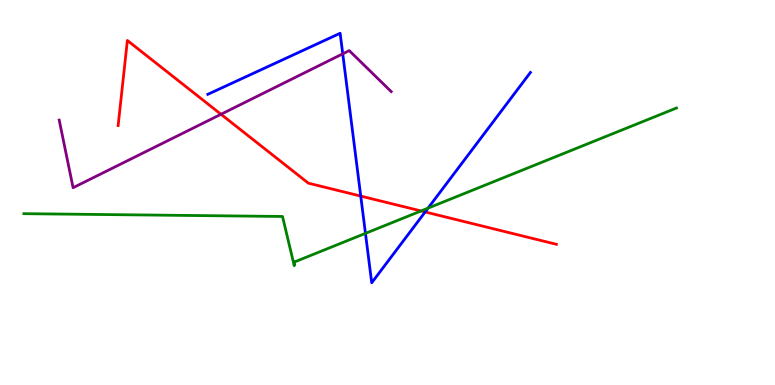[{'lines': ['blue', 'red'], 'intersections': [{'x': 4.65, 'y': 4.91}, {'x': 5.49, 'y': 4.49}]}, {'lines': ['green', 'red'], 'intersections': [{'x': 5.43, 'y': 4.52}]}, {'lines': ['purple', 'red'], 'intersections': [{'x': 2.85, 'y': 7.03}]}, {'lines': ['blue', 'green'], 'intersections': [{'x': 4.72, 'y': 3.94}, {'x': 5.52, 'y': 4.59}]}, {'lines': ['blue', 'purple'], 'intersections': [{'x': 4.42, 'y': 8.6}]}, {'lines': ['green', 'purple'], 'intersections': []}]